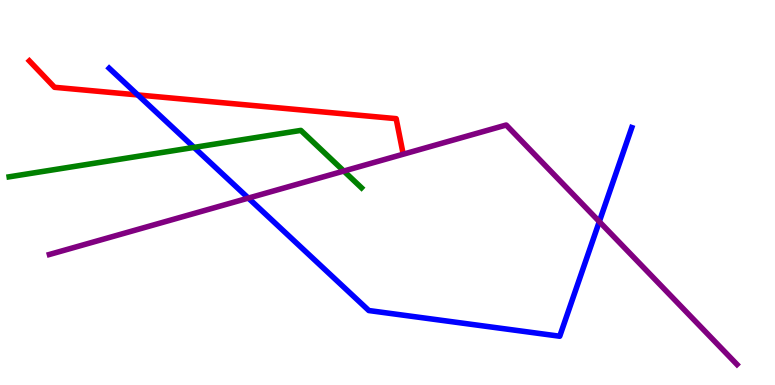[{'lines': ['blue', 'red'], 'intersections': [{'x': 1.78, 'y': 7.53}]}, {'lines': ['green', 'red'], 'intersections': []}, {'lines': ['purple', 'red'], 'intersections': []}, {'lines': ['blue', 'green'], 'intersections': [{'x': 2.5, 'y': 6.17}]}, {'lines': ['blue', 'purple'], 'intersections': [{'x': 3.2, 'y': 4.85}, {'x': 7.73, 'y': 4.24}]}, {'lines': ['green', 'purple'], 'intersections': [{'x': 4.44, 'y': 5.56}]}]